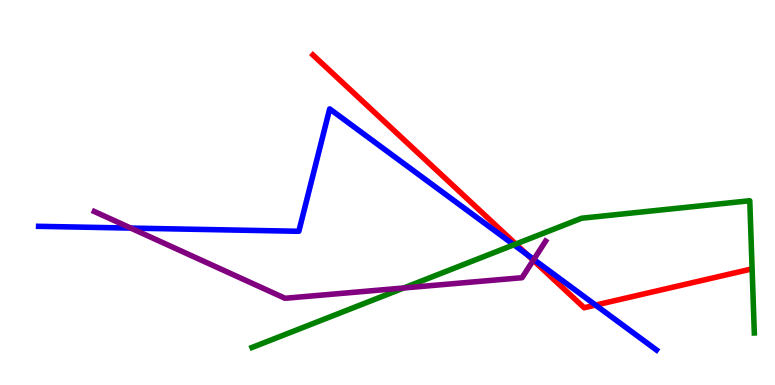[{'lines': ['blue', 'red'], 'intersections': [{'x': 6.8, 'y': 3.39}, {'x': 7.69, 'y': 2.08}]}, {'lines': ['green', 'red'], 'intersections': [{'x': 6.66, 'y': 3.66}]}, {'lines': ['purple', 'red'], 'intersections': [{'x': 6.88, 'y': 3.24}]}, {'lines': ['blue', 'green'], 'intersections': [{'x': 6.63, 'y': 3.64}]}, {'lines': ['blue', 'purple'], 'intersections': [{'x': 1.69, 'y': 4.08}, {'x': 6.89, 'y': 3.26}]}, {'lines': ['green', 'purple'], 'intersections': [{'x': 5.21, 'y': 2.52}]}]